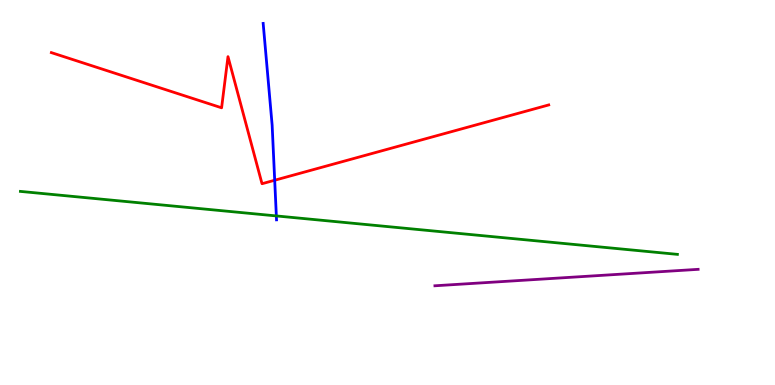[{'lines': ['blue', 'red'], 'intersections': [{'x': 3.54, 'y': 5.32}]}, {'lines': ['green', 'red'], 'intersections': []}, {'lines': ['purple', 'red'], 'intersections': []}, {'lines': ['blue', 'green'], 'intersections': [{'x': 3.57, 'y': 4.39}]}, {'lines': ['blue', 'purple'], 'intersections': []}, {'lines': ['green', 'purple'], 'intersections': []}]